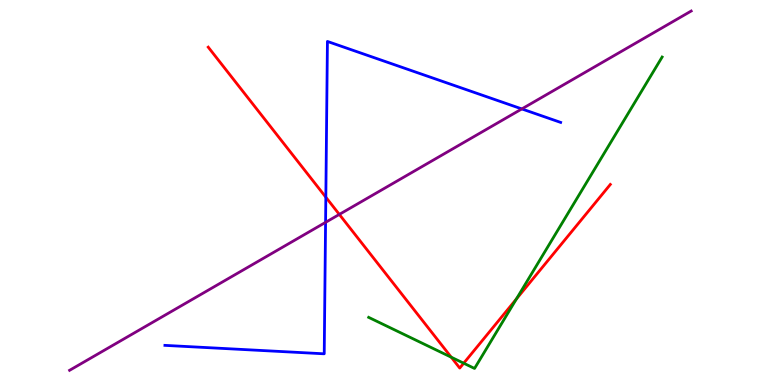[{'lines': ['blue', 'red'], 'intersections': [{'x': 4.2, 'y': 4.88}]}, {'lines': ['green', 'red'], 'intersections': [{'x': 5.82, 'y': 0.722}, {'x': 5.98, 'y': 0.566}, {'x': 6.66, 'y': 2.23}]}, {'lines': ['purple', 'red'], 'intersections': [{'x': 4.38, 'y': 4.43}]}, {'lines': ['blue', 'green'], 'intersections': []}, {'lines': ['blue', 'purple'], 'intersections': [{'x': 4.2, 'y': 4.22}, {'x': 6.73, 'y': 7.17}]}, {'lines': ['green', 'purple'], 'intersections': []}]